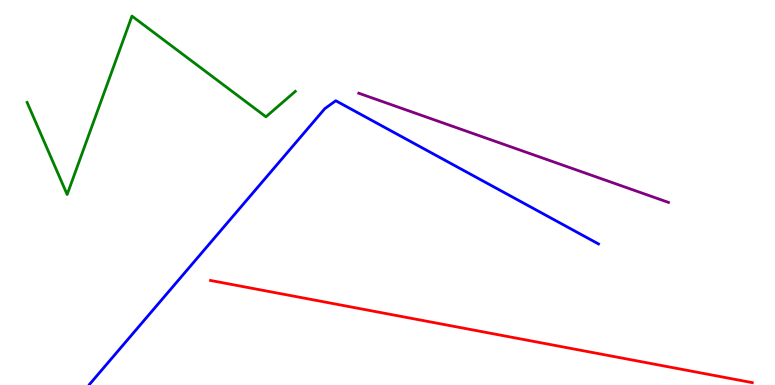[{'lines': ['blue', 'red'], 'intersections': []}, {'lines': ['green', 'red'], 'intersections': []}, {'lines': ['purple', 'red'], 'intersections': []}, {'lines': ['blue', 'green'], 'intersections': []}, {'lines': ['blue', 'purple'], 'intersections': []}, {'lines': ['green', 'purple'], 'intersections': []}]